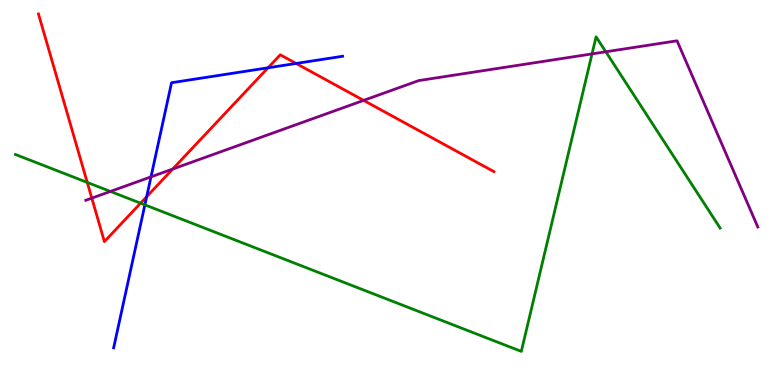[{'lines': ['blue', 'red'], 'intersections': [{'x': 1.89, 'y': 4.89}, {'x': 3.46, 'y': 8.24}, {'x': 3.82, 'y': 8.35}]}, {'lines': ['green', 'red'], 'intersections': [{'x': 1.13, 'y': 5.26}, {'x': 1.81, 'y': 4.72}]}, {'lines': ['purple', 'red'], 'intersections': [{'x': 1.18, 'y': 4.85}, {'x': 2.23, 'y': 5.61}, {'x': 4.69, 'y': 7.39}]}, {'lines': ['blue', 'green'], 'intersections': [{'x': 1.87, 'y': 4.68}]}, {'lines': ['blue', 'purple'], 'intersections': [{'x': 1.95, 'y': 5.41}]}, {'lines': ['green', 'purple'], 'intersections': [{'x': 1.42, 'y': 5.03}, {'x': 7.64, 'y': 8.6}, {'x': 7.82, 'y': 8.66}]}]